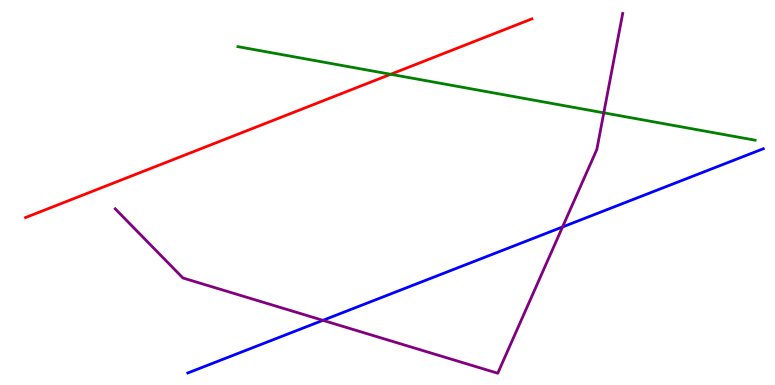[{'lines': ['blue', 'red'], 'intersections': []}, {'lines': ['green', 'red'], 'intersections': [{'x': 5.04, 'y': 8.07}]}, {'lines': ['purple', 'red'], 'intersections': []}, {'lines': ['blue', 'green'], 'intersections': []}, {'lines': ['blue', 'purple'], 'intersections': [{'x': 4.17, 'y': 1.68}, {'x': 7.26, 'y': 4.1}]}, {'lines': ['green', 'purple'], 'intersections': [{'x': 7.79, 'y': 7.07}]}]